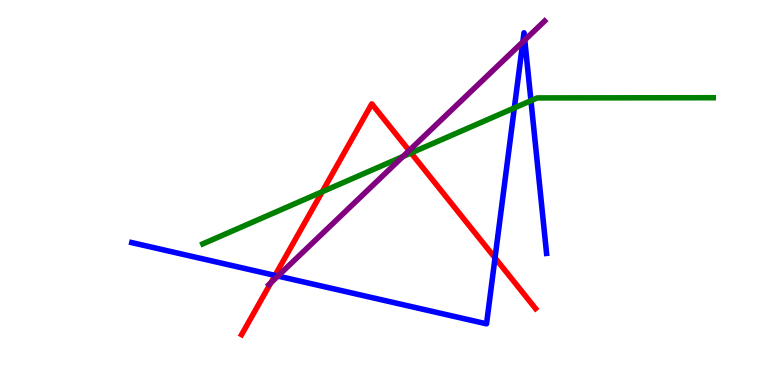[{'lines': ['blue', 'red'], 'intersections': [{'x': 3.55, 'y': 2.85}, {'x': 6.39, 'y': 3.3}]}, {'lines': ['green', 'red'], 'intersections': [{'x': 4.16, 'y': 5.02}, {'x': 5.3, 'y': 6.03}]}, {'lines': ['purple', 'red'], 'intersections': [{'x': 3.5, 'y': 2.66}, {'x': 5.28, 'y': 6.09}]}, {'lines': ['blue', 'green'], 'intersections': [{'x': 6.64, 'y': 7.2}, {'x': 6.85, 'y': 7.39}]}, {'lines': ['blue', 'purple'], 'intersections': [{'x': 3.59, 'y': 2.83}, {'x': 6.75, 'y': 8.91}, {'x': 6.77, 'y': 8.96}]}, {'lines': ['green', 'purple'], 'intersections': [{'x': 5.2, 'y': 5.93}]}]